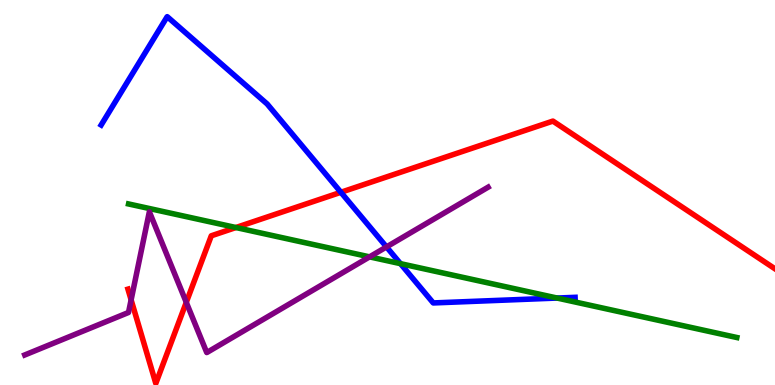[{'lines': ['blue', 'red'], 'intersections': [{'x': 4.4, 'y': 5.01}]}, {'lines': ['green', 'red'], 'intersections': [{'x': 3.04, 'y': 4.09}]}, {'lines': ['purple', 'red'], 'intersections': [{'x': 1.69, 'y': 2.21}, {'x': 2.4, 'y': 2.15}]}, {'lines': ['blue', 'green'], 'intersections': [{'x': 5.17, 'y': 3.15}, {'x': 7.19, 'y': 2.26}]}, {'lines': ['blue', 'purple'], 'intersections': [{'x': 4.99, 'y': 3.59}]}, {'lines': ['green', 'purple'], 'intersections': [{'x': 4.77, 'y': 3.33}]}]